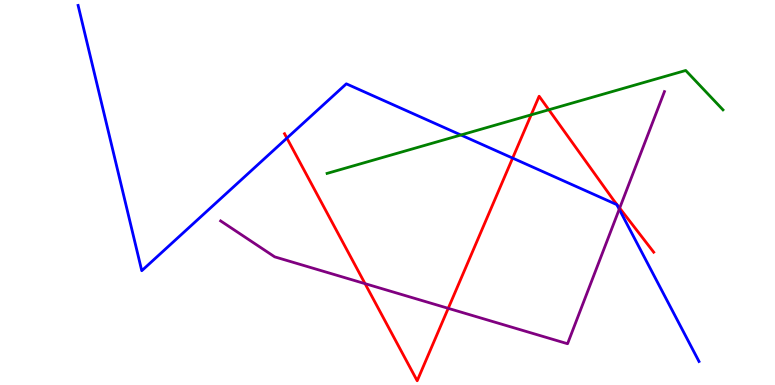[{'lines': ['blue', 'red'], 'intersections': [{'x': 3.7, 'y': 6.41}, {'x': 6.61, 'y': 5.89}]}, {'lines': ['green', 'red'], 'intersections': [{'x': 6.85, 'y': 7.02}, {'x': 7.08, 'y': 7.15}]}, {'lines': ['purple', 'red'], 'intersections': [{'x': 4.71, 'y': 2.63}, {'x': 5.78, 'y': 1.99}, {'x': 8.0, 'y': 4.59}]}, {'lines': ['blue', 'green'], 'intersections': [{'x': 5.95, 'y': 6.49}]}, {'lines': ['blue', 'purple'], 'intersections': [{'x': 7.99, 'y': 4.57}]}, {'lines': ['green', 'purple'], 'intersections': []}]